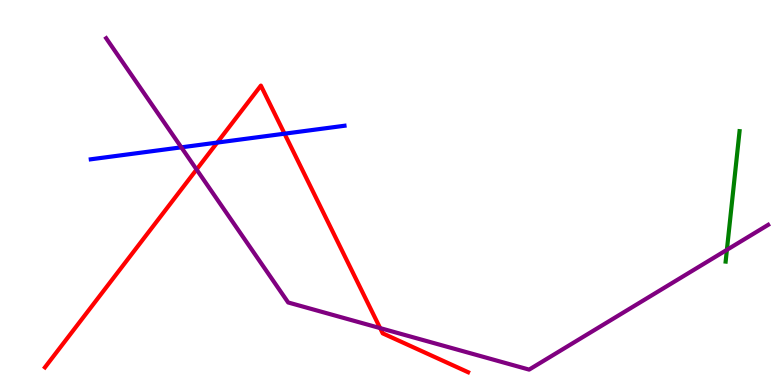[{'lines': ['blue', 'red'], 'intersections': [{'x': 2.8, 'y': 6.3}, {'x': 3.67, 'y': 6.53}]}, {'lines': ['green', 'red'], 'intersections': []}, {'lines': ['purple', 'red'], 'intersections': [{'x': 2.54, 'y': 5.6}, {'x': 4.9, 'y': 1.48}]}, {'lines': ['blue', 'green'], 'intersections': []}, {'lines': ['blue', 'purple'], 'intersections': [{'x': 2.34, 'y': 6.17}]}, {'lines': ['green', 'purple'], 'intersections': [{'x': 9.38, 'y': 3.51}]}]